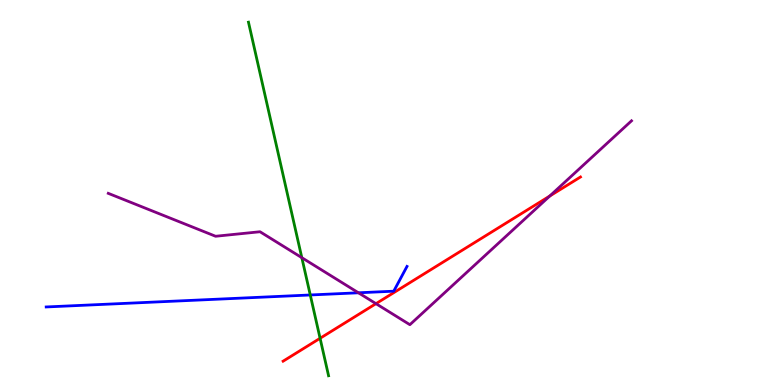[{'lines': ['blue', 'red'], 'intersections': []}, {'lines': ['green', 'red'], 'intersections': [{'x': 4.13, 'y': 1.21}]}, {'lines': ['purple', 'red'], 'intersections': [{'x': 4.85, 'y': 2.11}, {'x': 7.09, 'y': 4.91}]}, {'lines': ['blue', 'green'], 'intersections': [{'x': 4.0, 'y': 2.34}]}, {'lines': ['blue', 'purple'], 'intersections': [{'x': 4.62, 'y': 2.4}]}, {'lines': ['green', 'purple'], 'intersections': [{'x': 3.89, 'y': 3.31}]}]